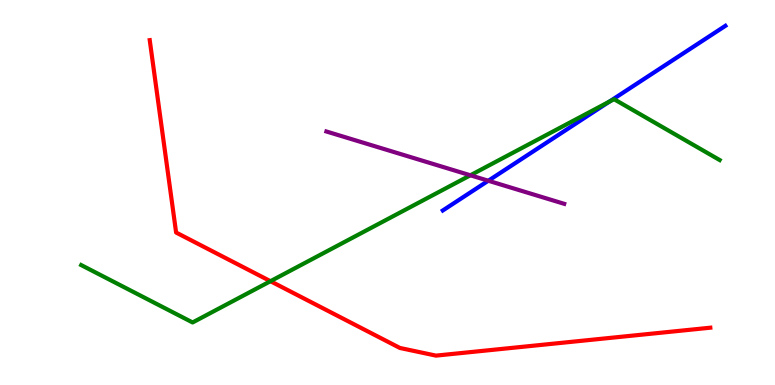[{'lines': ['blue', 'red'], 'intersections': []}, {'lines': ['green', 'red'], 'intersections': [{'x': 3.49, 'y': 2.7}]}, {'lines': ['purple', 'red'], 'intersections': []}, {'lines': ['blue', 'green'], 'intersections': [{'x': 7.86, 'y': 7.36}]}, {'lines': ['blue', 'purple'], 'intersections': [{'x': 6.3, 'y': 5.31}]}, {'lines': ['green', 'purple'], 'intersections': [{'x': 6.07, 'y': 5.45}]}]